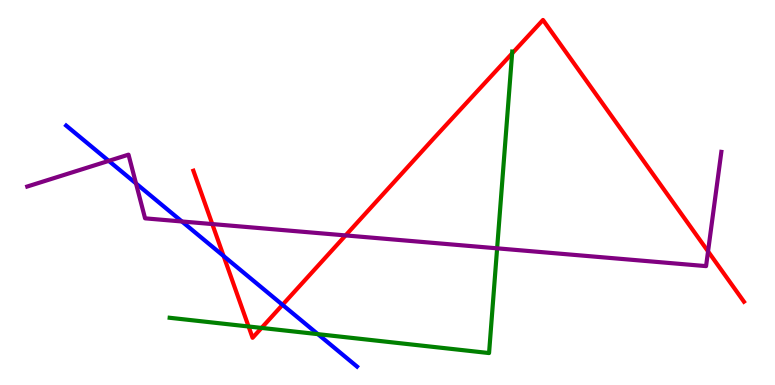[{'lines': ['blue', 'red'], 'intersections': [{'x': 2.89, 'y': 3.35}, {'x': 3.65, 'y': 2.08}]}, {'lines': ['green', 'red'], 'intersections': [{'x': 3.21, 'y': 1.52}, {'x': 3.37, 'y': 1.48}, {'x': 6.61, 'y': 8.61}]}, {'lines': ['purple', 'red'], 'intersections': [{'x': 2.74, 'y': 4.18}, {'x': 4.46, 'y': 3.89}, {'x': 9.14, 'y': 3.47}]}, {'lines': ['blue', 'green'], 'intersections': [{'x': 4.1, 'y': 1.32}]}, {'lines': ['blue', 'purple'], 'intersections': [{'x': 1.4, 'y': 5.82}, {'x': 1.75, 'y': 5.24}, {'x': 2.35, 'y': 4.25}]}, {'lines': ['green', 'purple'], 'intersections': [{'x': 6.41, 'y': 3.55}]}]